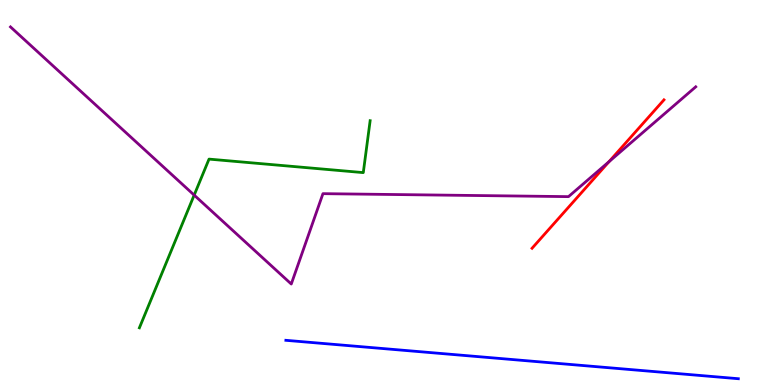[{'lines': ['blue', 'red'], 'intersections': []}, {'lines': ['green', 'red'], 'intersections': []}, {'lines': ['purple', 'red'], 'intersections': [{'x': 7.86, 'y': 5.8}]}, {'lines': ['blue', 'green'], 'intersections': []}, {'lines': ['blue', 'purple'], 'intersections': []}, {'lines': ['green', 'purple'], 'intersections': [{'x': 2.51, 'y': 4.93}]}]